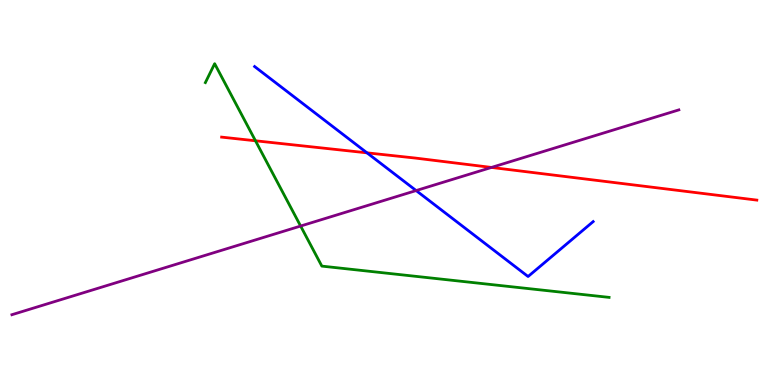[{'lines': ['blue', 'red'], 'intersections': [{'x': 4.74, 'y': 6.03}]}, {'lines': ['green', 'red'], 'intersections': [{'x': 3.3, 'y': 6.34}]}, {'lines': ['purple', 'red'], 'intersections': [{'x': 6.34, 'y': 5.65}]}, {'lines': ['blue', 'green'], 'intersections': []}, {'lines': ['blue', 'purple'], 'intersections': [{'x': 5.37, 'y': 5.05}]}, {'lines': ['green', 'purple'], 'intersections': [{'x': 3.88, 'y': 4.13}]}]